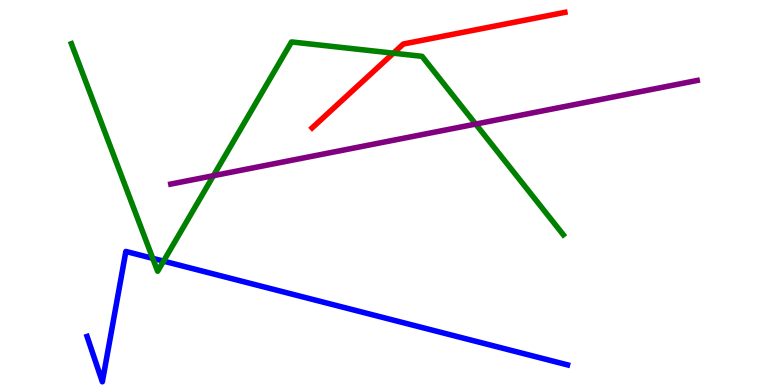[{'lines': ['blue', 'red'], 'intersections': []}, {'lines': ['green', 'red'], 'intersections': [{'x': 5.08, 'y': 8.62}]}, {'lines': ['purple', 'red'], 'intersections': []}, {'lines': ['blue', 'green'], 'intersections': [{'x': 1.97, 'y': 3.29}, {'x': 2.11, 'y': 3.22}]}, {'lines': ['blue', 'purple'], 'intersections': []}, {'lines': ['green', 'purple'], 'intersections': [{'x': 2.75, 'y': 5.44}, {'x': 6.14, 'y': 6.78}]}]